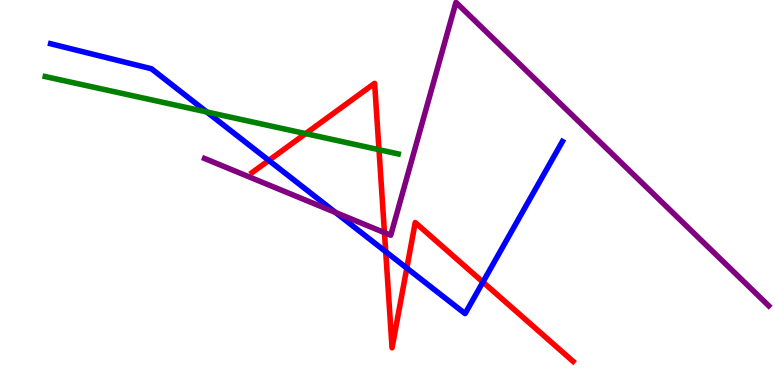[{'lines': ['blue', 'red'], 'intersections': [{'x': 3.47, 'y': 5.83}, {'x': 4.98, 'y': 3.46}, {'x': 5.25, 'y': 3.04}, {'x': 6.23, 'y': 2.67}]}, {'lines': ['green', 'red'], 'intersections': [{'x': 3.94, 'y': 6.53}, {'x': 4.89, 'y': 6.11}]}, {'lines': ['purple', 'red'], 'intersections': [{'x': 4.96, 'y': 3.96}]}, {'lines': ['blue', 'green'], 'intersections': [{'x': 2.67, 'y': 7.09}]}, {'lines': ['blue', 'purple'], 'intersections': [{'x': 4.33, 'y': 4.48}]}, {'lines': ['green', 'purple'], 'intersections': []}]